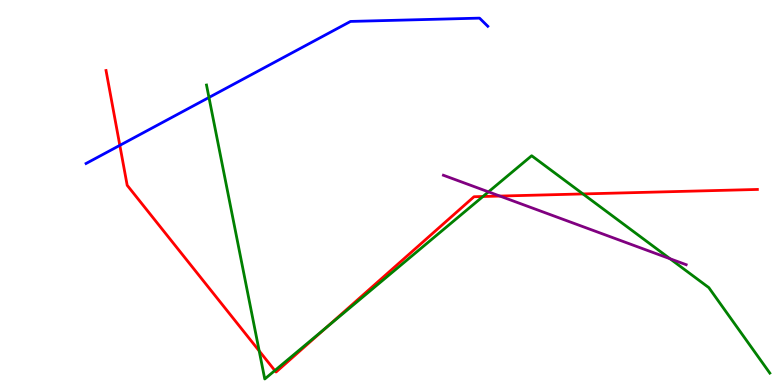[{'lines': ['blue', 'red'], 'intersections': [{'x': 1.55, 'y': 6.22}]}, {'lines': ['green', 'red'], 'intersections': [{'x': 3.34, 'y': 0.885}, {'x': 3.55, 'y': 0.375}, {'x': 4.21, 'y': 1.5}, {'x': 6.23, 'y': 4.9}, {'x': 7.52, 'y': 4.96}]}, {'lines': ['purple', 'red'], 'intersections': [{'x': 6.45, 'y': 4.91}]}, {'lines': ['blue', 'green'], 'intersections': [{'x': 2.7, 'y': 7.47}]}, {'lines': ['blue', 'purple'], 'intersections': []}, {'lines': ['green', 'purple'], 'intersections': [{'x': 6.3, 'y': 5.02}, {'x': 8.65, 'y': 3.28}]}]